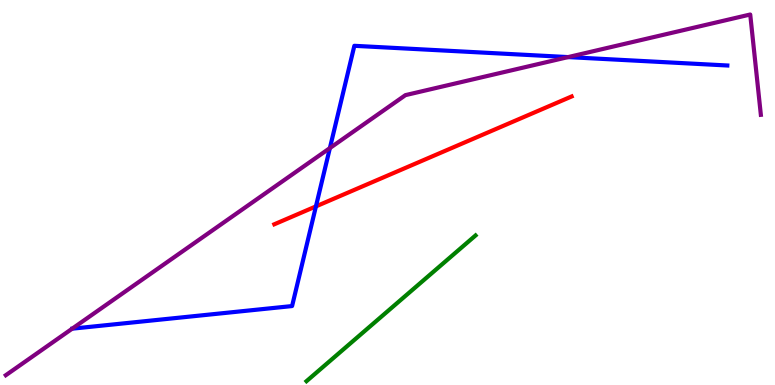[{'lines': ['blue', 'red'], 'intersections': [{'x': 4.08, 'y': 4.64}]}, {'lines': ['green', 'red'], 'intersections': []}, {'lines': ['purple', 'red'], 'intersections': []}, {'lines': ['blue', 'green'], 'intersections': []}, {'lines': ['blue', 'purple'], 'intersections': [{'x': 4.26, 'y': 6.15}, {'x': 7.33, 'y': 8.52}]}, {'lines': ['green', 'purple'], 'intersections': []}]